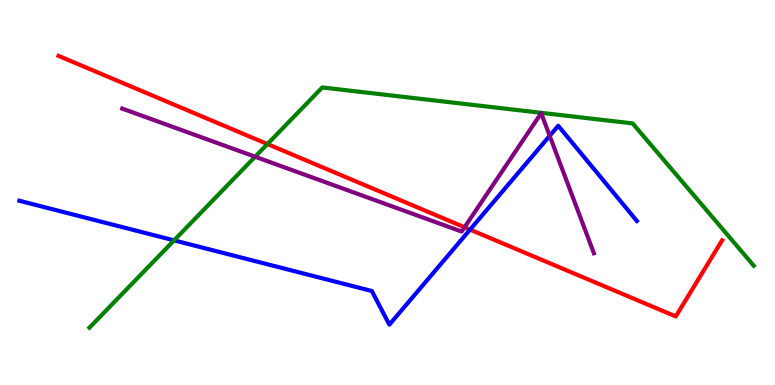[{'lines': ['blue', 'red'], 'intersections': [{'x': 6.07, 'y': 4.04}]}, {'lines': ['green', 'red'], 'intersections': [{'x': 3.45, 'y': 6.26}]}, {'lines': ['purple', 'red'], 'intersections': [{'x': 5.99, 'y': 4.1}]}, {'lines': ['blue', 'green'], 'intersections': [{'x': 2.25, 'y': 3.76}]}, {'lines': ['blue', 'purple'], 'intersections': [{'x': 7.09, 'y': 6.47}]}, {'lines': ['green', 'purple'], 'intersections': [{'x': 3.29, 'y': 5.93}]}]